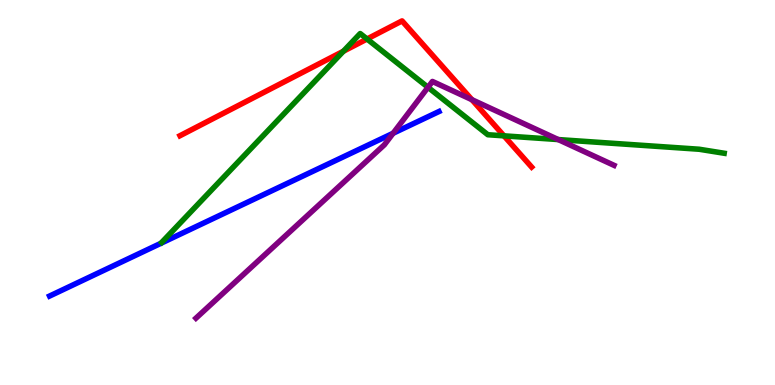[{'lines': ['blue', 'red'], 'intersections': []}, {'lines': ['green', 'red'], 'intersections': [{'x': 4.43, 'y': 8.67}, {'x': 4.74, 'y': 8.99}, {'x': 6.5, 'y': 6.47}]}, {'lines': ['purple', 'red'], 'intersections': [{'x': 6.09, 'y': 7.41}]}, {'lines': ['blue', 'green'], 'intersections': []}, {'lines': ['blue', 'purple'], 'intersections': [{'x': 5.07, 'y': 6.54}]}, {'lines': ['green', 'purple'], 'intersections': [{'x': 5.52, 'y': 7.73}, {'x': 7.2, 'y': 6.37}]}]